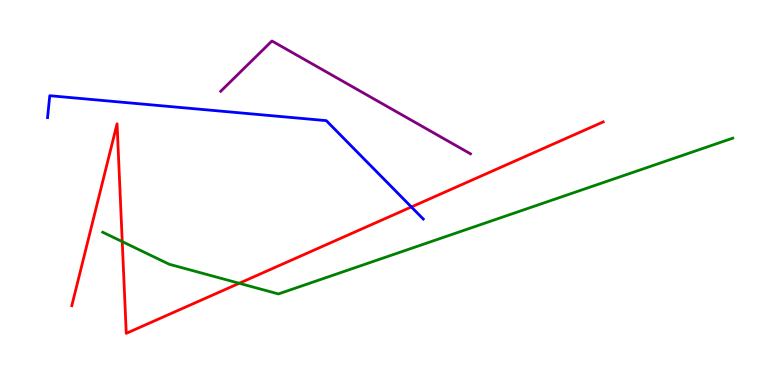[{'lines': ['blue', 'red'], 'intersections': [{'x': 5.31, 'y': 4.62}]}, {'lines': ['green', 'red'], 'intersections': [{'x': 1.58, 'y': 3.72}, {'x': 3.09, 'y': 2.64}]}, {'lines': ['purple', 'red'], 'intersections': []}, {'lines': ['blue', 'green'], 'intersections': []}, {'lines': ['blue', 'purple'], 'intersections': []}, {'lines': ['green', 'purple'], 'intersections': []}]